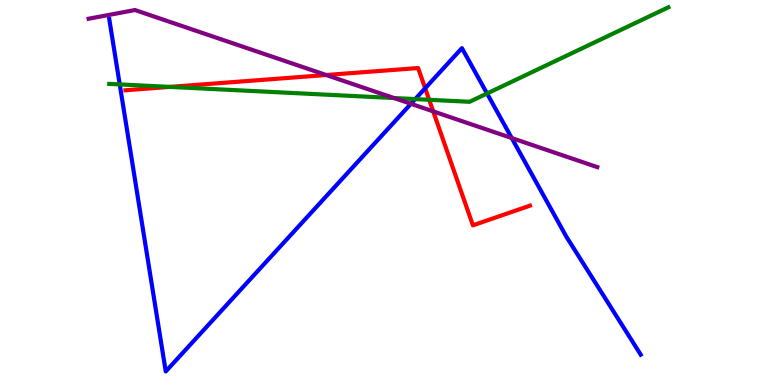[{'lines': ['blue', 'red'], 'intersections': [{'x': 5.49, 'y': 7.71}]}, {'lines': ['green', 'red'], 'intersections': [{'x': 2.19, 'y': 7.74}, {'x': 5.54, 'y': 7.41}]}, {'lines': ['purple', 'red'], 'intersections': [{'x': 4.21, 'y': 8.05}, {'x': 5.59, 'y': 7.11}]}, {'lines': ['blue', 'green'], 'intersections': [{'x': 1.54, 'y': 7.81}, {'x': 5.36, 'y': 7.43}, {'x': 6.28, 'y': 7.57}]}, {'lines': ['blue', 'purple'], 'intersections': [{'x': 5.3, 'y': 7.3}, {'x': 6.6, 'y': 6.41}]}, {'lines': ['green', 'purple'], 'intersections': [{'x': 5.08, 'y': 7.45}]}]